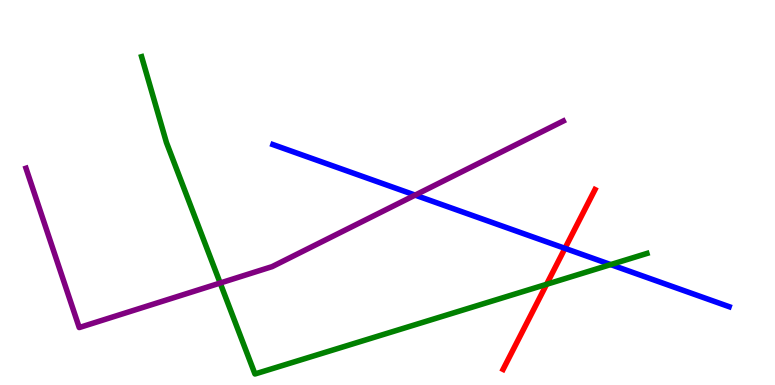[{'lines': ['blue', 'red'], 'intersections': [{'x': 7.29, 'y': 3.55}]}, {'lines': ['green', 'red'], 'intersections': [{'x': 7.05, 'y': 2.62}]}, {'lines': ['purple', 'red'], 'intersections': []}, {'lines': ['blue', 'green'], 'intersections': [{'x': 7.88, 'y': 3.13}]}, {'lines': ['blue', 'purple'], 'intersections': [{'x': 5.36, 'y': 4.93}]}, {'lines': ['green', 'purple'], 'intersections': [{'x': 2.84, 'y': 2.65}]}]